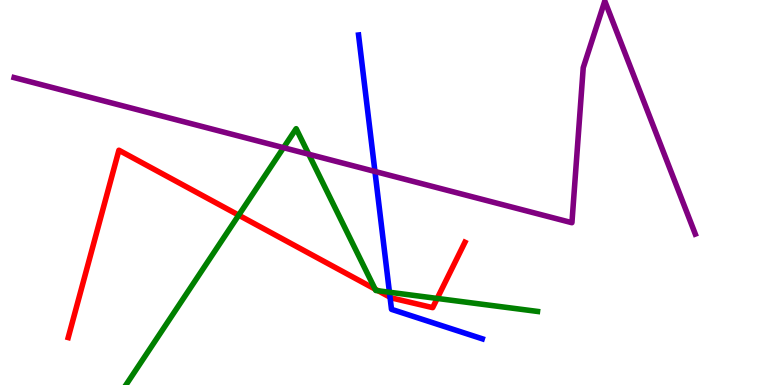[{'lines': ['blue', 'red'], 'intersections': [{'x': 5.03, 'y': 2.28}]}, {'lines': ['green', 'red'], 'intersections': [{'x': 3.08, 'y': 4.41}, {'x': 4.84, 'y': 2.49}, {'x': 4.88, 'y': 2.45}, {'x': 5.64, 'y': 2.25}]}, {'lines': ['purple', 'red'], 'intersections': []}, {'lines': ['blue', 'green'], 'intersections': [{'x': 5.03, 'y': 2.41}]}, {'lines': ['blue', 'purple'], 'intersections': [{'x': 4.84, 'y': 5.55}]}, {'lines': ['green', 'purple'], 'intersections': [{'x': 3.66, 'y': 6.16}, {'x': 3.98, 'y': 5.99}]}]